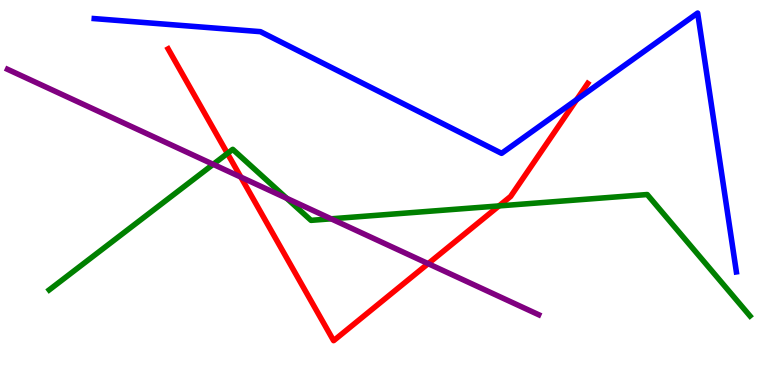[{'lines': ['blue', 'red'], 'intersections': [{'x': 7.44, 'y': 7.41}]}, {'lines': ['green', 'red'], 'intersections': [{'x': 2.93, 'y': 6.01}, {'x': 6.44, 'y': 4.65}]}, {'lines': ['purple', 'red'], 'intersections': [{'x': 3.11, 'y': 5.4}, {'x': 5.52, 'y': 3.15}]}, {'lines': ['blue', 'green'], 'intersections': []}, {'lines': ['blue', 'purple'], 'intersections': []}, {'lines': ['green', 'purple'], 'intersections': [{'x': 2.75, 'y': 5.73}, {'x': 3.7, 'y': 4.85}, {'x': 4.27, 'y': 4.32}]}]